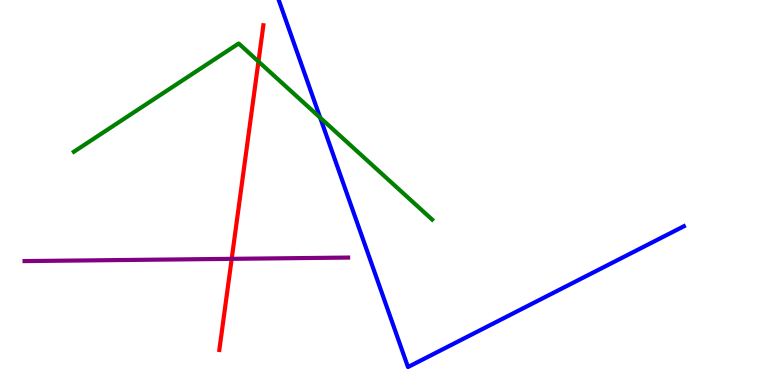[{'lines': ['blue', 'red'], 'intersections': []}, {'lines': ['green', 'red'], 'intersections': [{'x': 3.33, 'y': 8.4}]}, {'lines': ['purple', 'red'], 'intersections': [{'x': 2.99, 'y': 3.28}]}, {'lines': ['blue', 'green'], 'intersections': [{'x': 4.13, 'y': 6.94}]}, {'lines': ['blue', 'purple'], 'intersections': []}, {'lines': ['green', 'purple'], 'intersections': []}]